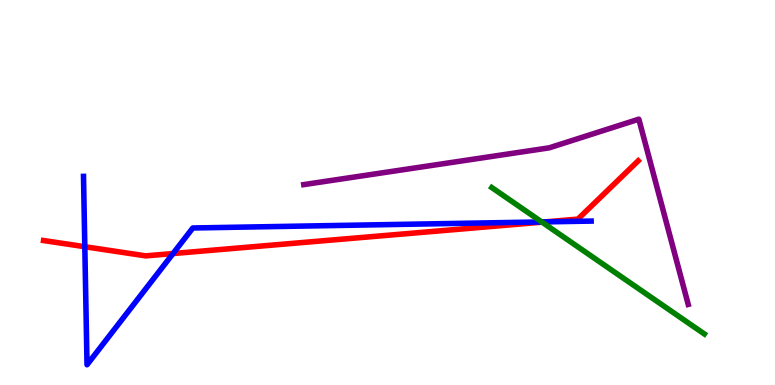[{'lines': ['blue', 'red'], 'intersections': [{'x': 1.09, 'y': 3.59}, {'x': 2.23, 'y': 3.41}, {'x': 7.04, 'y': 4.24}]}, {'lines': ['green', 'red'], 'intersections': [{'x': 6.99, 'y': 4.23}]}, {'lines': ['purple', 'red'], 'intersections': []}, {'lines': ['blue', 'green'], 'intersections': [{'x': 6.99, 'y': 4.24}]}, {'lines': ['blue', 'purple'], 'intersections': []}, {'lines': ['green', 'purple'], 'intersections': []}]